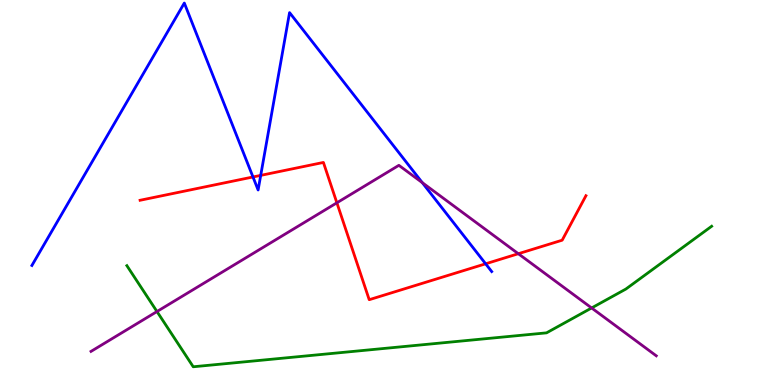[{'lines': ['blue', 'red'], 'intersections': [{'x': 3.26, 'y': 5.4}, {'x': 3.36, 'y': 5.44}, {'x': 6.27, 'y': 3.15}]}, {'lines': ['green', 'red'], 'intersections': []}, {'lines': ['purple', 'red'], 'intersections': [{'x': 4.35, 'y': 4.73}, {'x': 6.69, 'y': 3.41}]}, {'lines': ['blue', 'green'], 'intersections': []}, {'lines': ['blue', 'purple'], 'intersections': [{'x': 5.45, 'y': 5.26}]}, {'lines': ['green', 'purple'], 'intersections': [{'x': 2.03, 'y': 1.91}, {'x': 7.63, 'y': 2.0}]}]